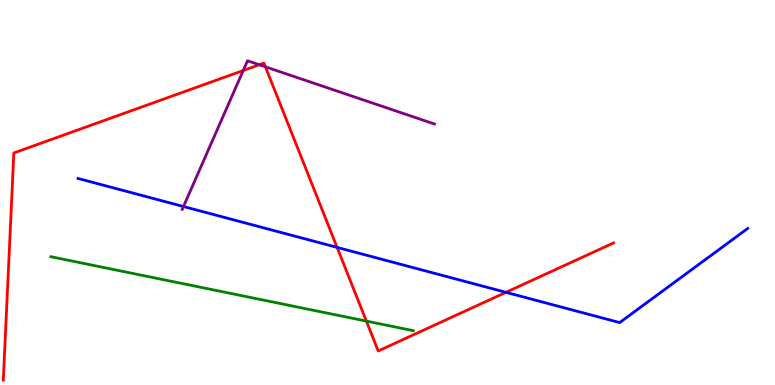[{'lines': ['blue', 'red'], 'intersections': [{'x': 4.35, 'y': 3.57}, {'x': 6.53, 'y': 2.41}]}, {'lines': ['green', 'red'], 'intersections': [{'x': 4.73, 'y': 1.66}]}, {'lines': ['purple', 'red'], 'intersections': [{'x': 3.14, 'y': 8.17}, {'x': 3.35, 'y': 8.32}, {'x': 3.42, 'y': 8.26}]}, {'lines': ['blue', 'green'], 'intersections': []}, {'lines': ['blue', 'purple'], 'intersections': [{'x': 2.37, 'y': 4.64}]}, {'lines': ['green', 'purple'], 'intersections': []}]